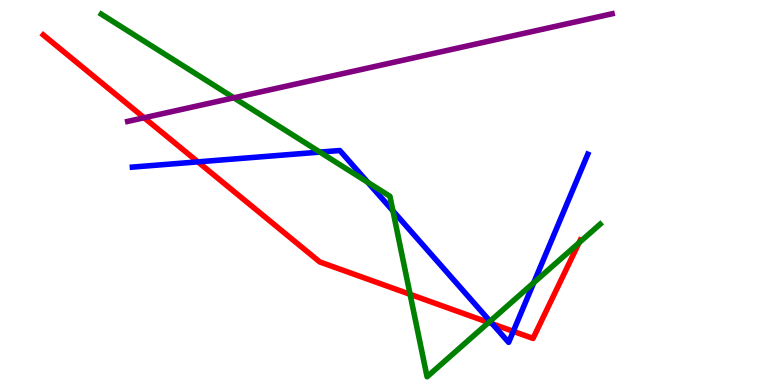[{'lines': ['blue', 'red'], 'intersections': [{'x': 2.55, 'y': 5.8}, {'x': 6.35, 'y': 1.59}, {'x': 6.62, 'y': 1.39}]}, {'lines': ['green', 'red'], 'intersections': [{'x': 5.29, 'y': 2.35}, {'x': 6.3, 'y': 1.62}, {'x': 7.47, 'y': 3.69}]}, {'lines': ['purple', 'red'], 'intersections': [{'x': 1.86, 'y': 6.94}]}, {'lines': ['blue', 'green'], 'intersections': [{'x': 4.13, 'y': 6.05}, {'x': 4.75, 'y': 5.26}, {'x': 5.07, 'y': 4.52}, {'x': 6.32, 'y': 1.66}, {'x': 6.89, 'y': 2.66}]}, {'lines': ['blue', 'purple'], 'intersections': []}, {'lines': ['green', 'purple'], 'intersections': [{'x': 3.02, 'y': 7.46}]}]